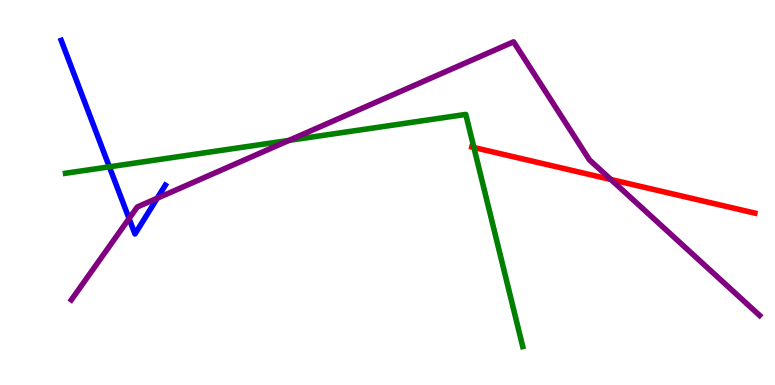[{'lines': ['blue', 'red'], 'intersections': []}, {'lines': ['green', 'red'], 'intersections': [{'x': 6.11, 'y': 6.17}]}, {'lines': ['purple', 'red'], 'intersections': [{'x': 7.88, 'y': 5.34}]}, {'lines': ['blue', 'green'], 'intersections': [{'x': 1.41, 'y': 5.67}]}, {'lines': ['blue', 'purple'], 'intersections': [{'x': 1.67, 'y': 4.32}, {'x': 2.03, 'y': 4.85}]}, {'lines': ['green', 'purple'], 'intersections': [{'x': 3.73, 'y': 6.35}]}]